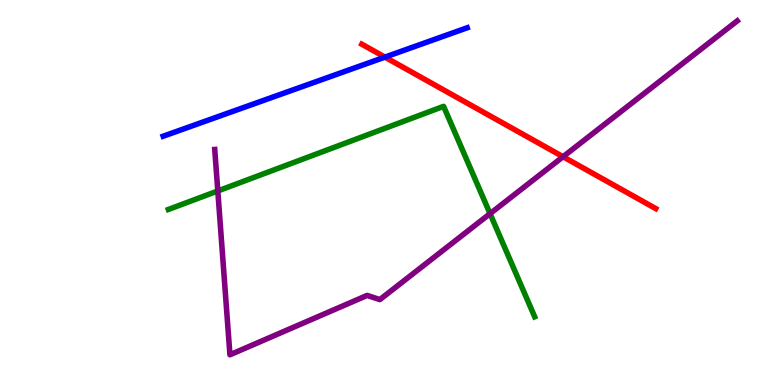[{'lines': ['blue', 'red'], 'intersections': [{'x': 4.97, 'y': 8.52}]}, {'lines': ['green', 'red'], 'intersections': []}, {'lines': ['purple', 'red'], 'intersections': [{'x': 7.27, 'y': 5.93}]}, {'lines': ['blue', 'green'], 'intersections': []}, {'lines': ['blue', 'purple'], 'intersections': []}, {'lines': ['green', 'purple'], 'intersections': [{'x': 2.81, 'y': 5.04}, {'x': 6.32, 'y': 4.45}]}]